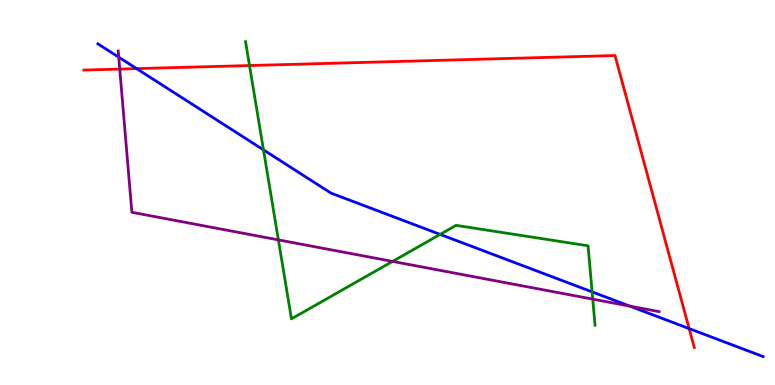[{'lines': ['blue', 'red'], 'intersections': [{'x': 1.76, 'y': 8.22}, {'x': 8.89, 'y': 1.47}]}, {'lines': ['green', 'red'], 'intersections': [{'x': 3.22, 'y': 8.3}]}, {'lines': ['purple', 'red'], 'intersections': [{'x': 1.55, 'y': 8.21}]}, {'lines': ['blue', 'green'], 'intersections': [{'x': 3.4, 'y': 6.11}, {'x': 5.68, 'y': 3.91}, {'x': 7.64, 'y': 2.42}]}, {'lines': ['blue', 'purple'], 'intersections': [{'x': 1.53, 'y': 8.51}, {'x': 8.12, 'y': 2.05}]}, {'lines': ['green', 'purple'], 'intersections': [{'x': 3.59, 'y': 3.77}, {'x': 5.07, 'y': 3.21}, {'x': 7.65, 'y': 2.23}]}]